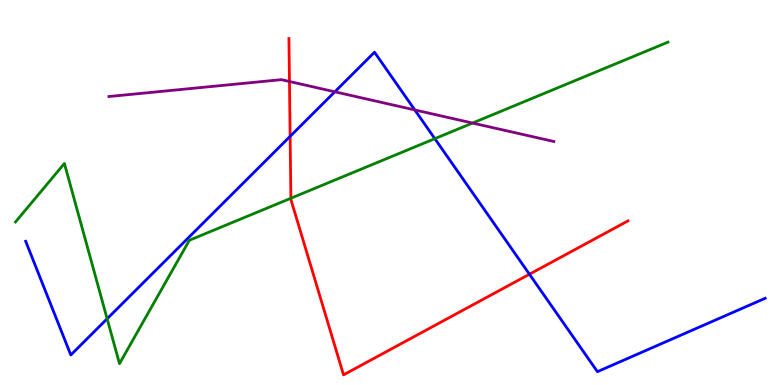[{'lines': ['blue', 'red'], 'intersections': [{'x': 3.74, 'y': 6.46}, {'x': 6.83, 'y': 2.88}]}, {'lines': ['green', 'red'], 'intersections': [{'x': 3.75, 'y': 4.85}]}, {'lines': ['purple', 'red'], 'intersections': [{'x': 3.73, 'y': 7.88}]}, {'lines': ['blue', 'green'], 'intersections': [{'x': 1.38, 'y': 1.72}, {'x': 5.61, 'y': 6.4}]}, {'lines': ['blue', 'purple'], 'intersections': [{'x': 4.32, 'y': 7.62}, {'x': 5.35, 'y': 7.14}]}, {'lines': ['green', 'purple'], 'intersections': [{'x': 6.1, 'y': 6.8}]}]